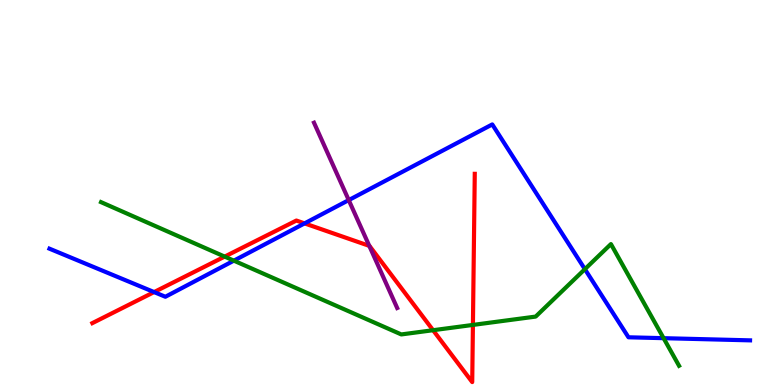[{'lines': ['blue', 'red'], 'intersections': [{'x': 1.99, 'y': 2.41}, {'x': 3.93, 'y': 4.2}]}, {'lines': ['green', 'red'], 'intersections': [{'x': 2.9, 'y': 3.33}, {'x': 5.59, 'y': 1.42}, {'x': 6.1, 'y': 1.56}]}, {'lines': ['purple', 'red'], 'intersections': [{'x': 4.76, 'y': 3.61}]}, {'lines': ['blue', 'green'], 'intersections': [{'x': 3.02, 'y': 3.23}, {'x': 7.55, 'y': 3.01}, {'x': 8.56, 'y': 1.22}]}, {'lines': ['blue', 'purple'], 'intersections': [{'x': 4.5, 'y': 4.8}]}, {'lines': ['green', 'purple'], 'intersections': []}]